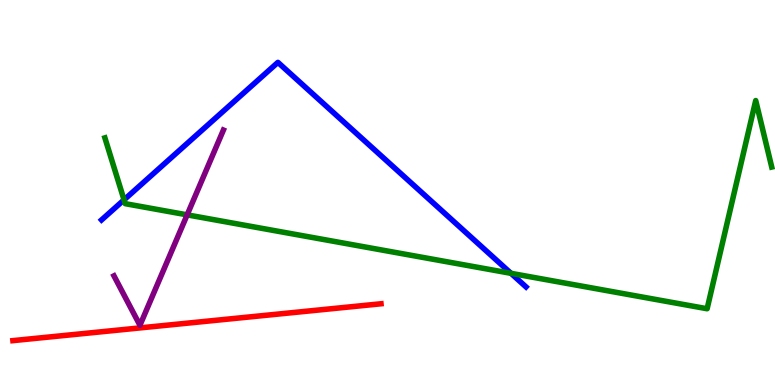[{'lines': ['blue', 'red'], 'intersections': []}, {'lines': ['green', 'red'], 'intersections': []}, {'lines': ['purple', 'red'], 'intersections': []}, {'lines': ['blue', 'green'], 'intersections': [{'x': 1.6, 'y': 4.81}, {'x': 6.59, 'y': 2.9}]}, {'lines': ['blue', 'purple'], 'intersections': []}, {'lines': ['green', 'purple'], 'intersections': [{'x': 2.41, 'y': 4.42}]}]